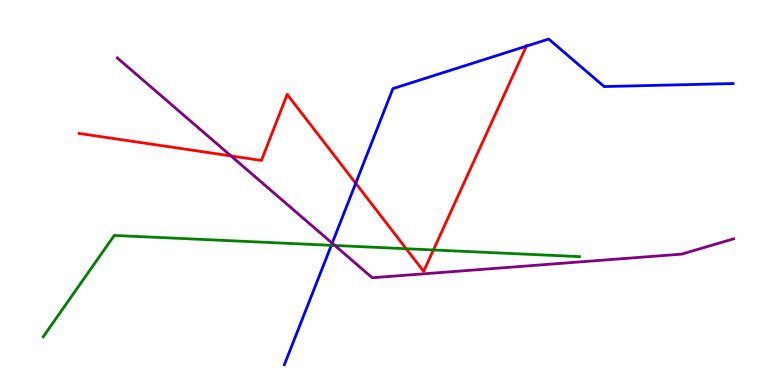[{'lines': ['blue', 'red'], 'intersections': [{'x': 4.59, 'y': 5.24}, {'x': 6.79, 'y': 8.8}]}, {'lines': ['green', 'red'], 'intersections': [{'x': 5.24, 'y': 3.54}, {'x': 5.59, 'y': 3.51}]}, {'lines': ['purple', 'red'], 'intersections': [{'x': 2.98, 'y': 5.95}]}, {'lines': ['blue', 'green'], 'intersections': [{'x': 4.27, 'y': 3.63}]}, {'lines': ['blue', 'purple'], 'intersections': [{'x': 4.29, 'y': 3.68}]}, {'lines': ['green', 'purple'], 'intersections': [{'x': 4.32, 'y': 3.62}]}]